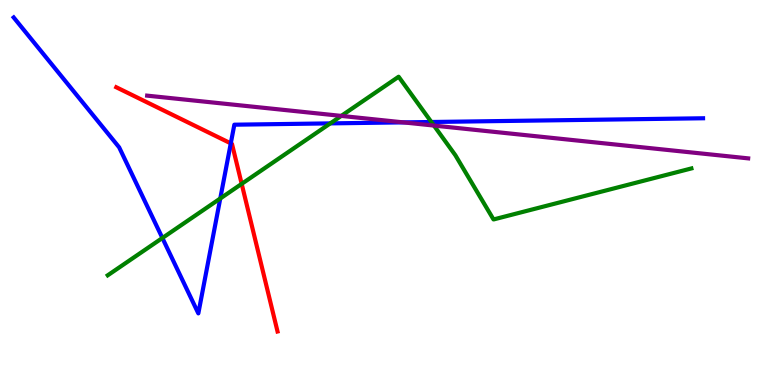[{'lines': ['blue', 'red'], 'intersections': [{'x': 2.98, 'y': 6.28}]}, {'lines': ['green', 'red'], 'intersections': [{'x': 3.12, 'y': 5.22}]}, {'lines': ['purple', 'red'], 'intersections': []}, {'lines': ['blue', 'green'], 'intersections': [{'x': 2.1, 'y': 3.82}, {'x': 2.84, 'y': 4.84}, {'x': 4.26, 'y': 6.8}, {'x': 5.57, 'y': 6.83}]}, {'lines': ['blue', 'purple'], 'intersections': [{'x': 5.2, 'y': 6.82}]}, {'lines': ['green', 'purple'], 'intersections': [{'x': 4.4, 'y': 6.99}, {'x': 5.6, 'y': 6.74}]}]